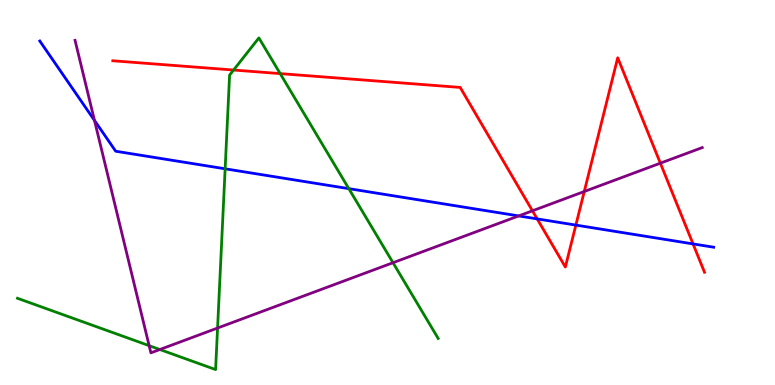[{'lines': ['blue', 'red'], 'intersections': [{'x': 6.93, 'y': 4.31}, {'x': 7.43, 'y': 4.15}, {'x': 8.94, 'y': 3.66}]}, {'lines': ['green', 'red'], 'intersections': [{'x': 3.01, 'y': 8.18}, {'x': 3.62, 'y': 8.09}]}, {'lines': ['purple', 'red'], 'intersections': [{'x': 6.87, 'y': 4.52}, {'x': 7.54, 'y': 5.03}, {'x': 8.52, 'y': 5.76}]}, {'lines': ['blue', 'green'], 'intersections': [{'x': 2.91, 'y': 5.62}, {'x': 4.5, 'y': 5.1}]}, {'lines': ['blue', 'purple'], 'intersections': [{'x': 1.22, 'y': 6.87}, {'x': 6.69, 'y': 4.39}]}, {'lines': ['green', 'purple'], 'intersections': [{'x': 1.92, 'y': 1.02}, {'x': 2.06, 'y': 0.922}, {'x': 2.81, 'y': 1.48}, {'x': 5.07, 'y': 3.18}]}]